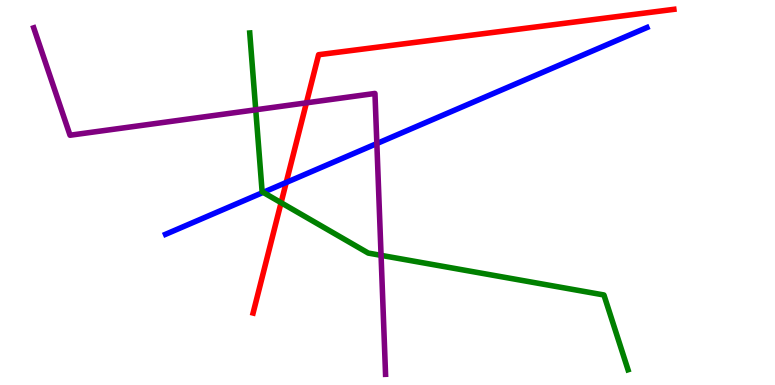[{'lines': ['blue', 'red'], 'intersections': [{'x': 3.69, 'y': 5.26}]}, {'lines': ['green', 'red'], 'intersections': [{'x': 3.63, 'y': 4.73}]}, {'lines': ['purple', 'red'], 'intersections': [{'x': 3.95, 'y': 7.33}]}, {'lines': ['blue', 'green'], 'intersections': [{'x': 3.4, 'y': 5.0}]}, {'lines': ['blue', 'purple'], 'intersections': [{'x': 4.86, 'y': 6.27}]}, {'lines': ['green', 'purple'], 'intersections': [{'x': 3.3, 'y': 7.15}, {'x': 4.92, 'y': 3.37}]}]